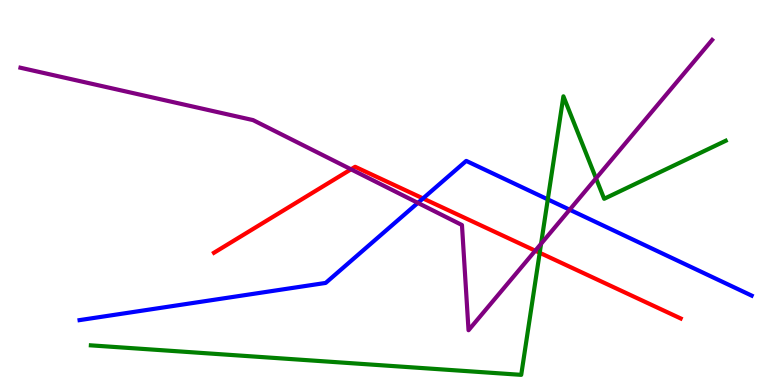[{'lines': ['blue', 'red'], 'intersections': [{'x': 5.46, 'y': 4.85}]}, {'lines': ['green', 'red'], 'intersections': [{'x': 6.96, 'y': 3.43}]}, {'lines': ['purple', 'red'], 'intersections': [{'x': 4.53, 'y': 5.6}, {'x': 6.91, 'y': 3.49}]}, {'lines': ['blue', 'green'], 'intersections': [{'x': 7.07, 'y': 4.82}]}, {'lines': ['blue', 'purple'], 'intersections': [{'x': 5.39, 'y': 4.73}, {'x': 7.35, 'y': 4.55}]}, {'lines': ['green', 'purple'], 'intersections': [{'x': 6.98, 'y': 3.67}, {'x': 7.69, 'y': 5.37}]}]